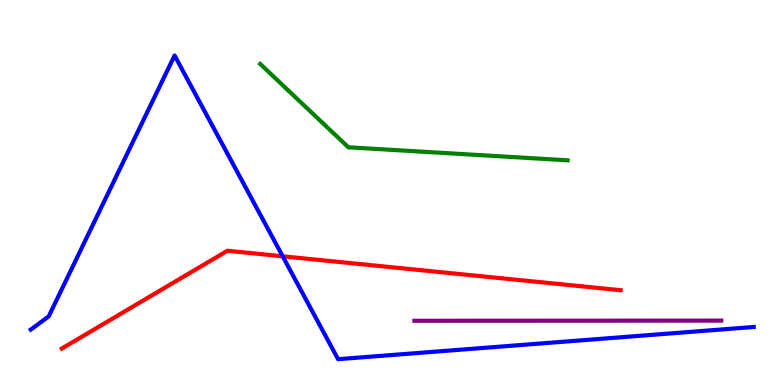[{'lines': ['blue', 'red'], 'intersections': [{'x': 3.65, 'y': 3.34}]}, {'lines': ['green', 'red'], 'intersections': []}, {'lines': ['purple', 'red'], 'intersections': []}, {'lines': ['blue', 'green'], 'intersections': []}, {'lines': ['blue', 'purple'], 'intersections': []}, {'lines': ['green', 'purple'], 'intersections': []}]